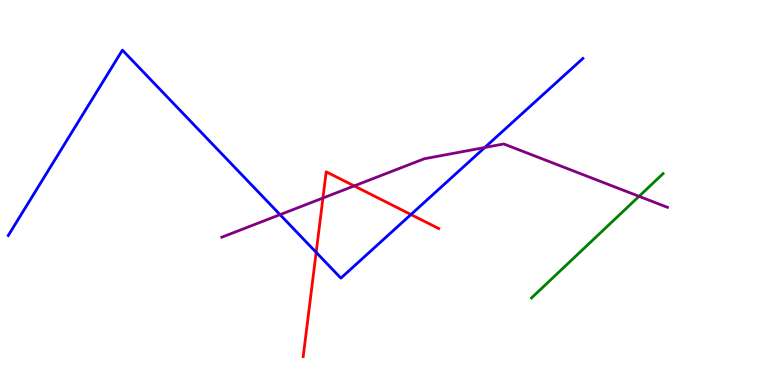[{'lines': ['blue', 'red'], 'intersections': [{'x': 4.08, 'y': 3.45}, {'x': 5.3, 'y': 4.43}]}, {'lines': ['green', 'red'], 'intersections': []}, {'lines': ['purple', 'red'], 'intersections': [{'x': 4.17, 'y': 4.86}, {'x': 4.57, 'y': 5.17}]}, {'lines': ['blue', 'green'], 'intersections': []}, {'lines': ['blue', 'purple'], 'intersections': [{'x': 3.61, 'y': 4.42}, {'x': 6.26, 'y': 6.17}]}, {'lines': ['green', 'purple'], 'intersections': [{'x': 8.25, 'y': 4.9}]}]